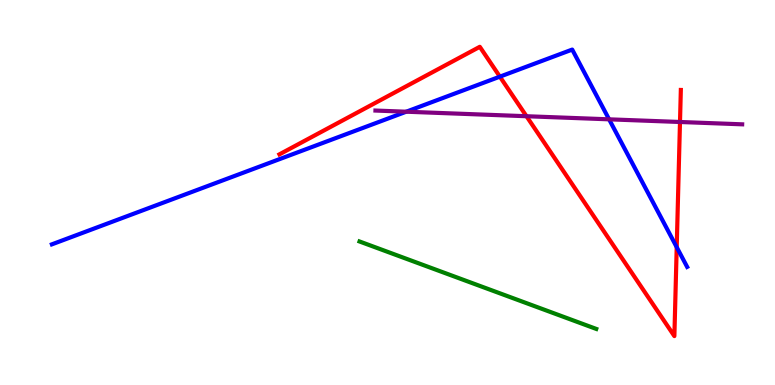[{'lines': ['blue', 'red'], 'intersections': [{'x': 6.45, 'y': 8.01}, {'x': 8.73, 'y': 3.58}]}, {'lines': ['green', 'red'], 'intersections': []}, {'lines': ['purple', 'red'], 'intersections': [{'x': 6.79, 'y': 6.98}, {'x': 8.77, 'y': 6.83}]}, {'lines': ['blue', 'green'], 'intersections': []}, {'lines': ['blue', 'purple'], 'intersections': [{'x': 5.24, 'y': 7.1}, {'x': 7.86, 'y': 6.9}]}, {'lines': ['green', 'purple'], 'intersections': []}]